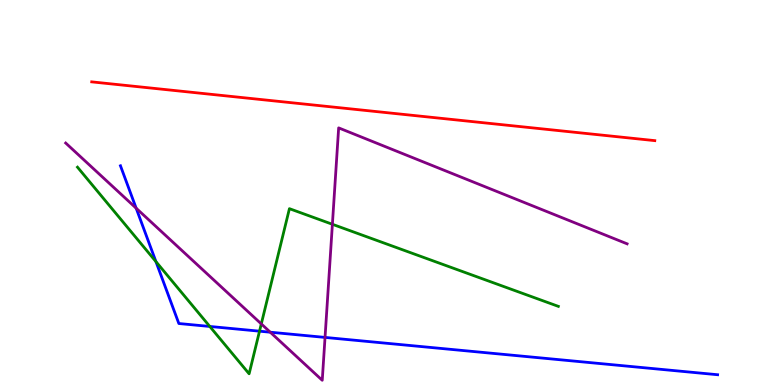[{'lines': ['blue', 'red'], 'intersections': []}, {'lines': ['green', 'red'], 'intersections': []}, {'lines': ['purple', 'red'], 'intersections': []}, {'lines': ['blue', 'green'], 'intersections': [{'x': 2.01, 'y': 3.2}, {'x': 2.71, 'y': 1.52}, {'x': 3.35, 'y': 1.4}]}, {'lines': ['blue', 'purple'], 'intersections': [{'x': 1.76, 'y': 4.59}, {'x': 3.49, 'y': 1.37}, {'x': 4.19, 'y': 1.24}]}, {'lines': ['green', 'purple'], 'intersections': [{'x': 3.37, 'y': 1.59}, {'x': 4.29, 'y': 4.17}]}]